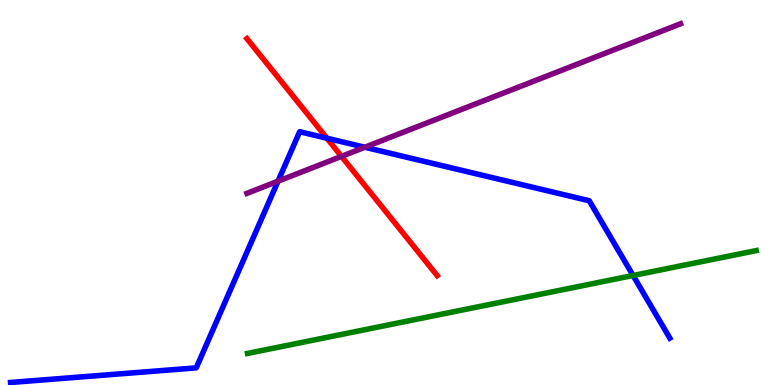[{'lines': ['blue', 'red'], 'intersections': [{'x': 4.22, 'y': 6.41}]}, {'lines': ['green', 'red'], 'intersections': []}, {'lines': ['purple', 'red'], 'intersections': [{'x': 4.41, 'y': 5.94}]}, {'lines': ['blue', 'green'], 'intersections': [{'x': 8.17, 'y': 2.84}]}, {'lines': ['blue', 'purple'], 'intersections': [{'x': 3.59, 'y': 5.29}, {'x': 4.71, 'y': 6.18}]}, {'lines': ['green', 'purple'], 'intersections': []}]